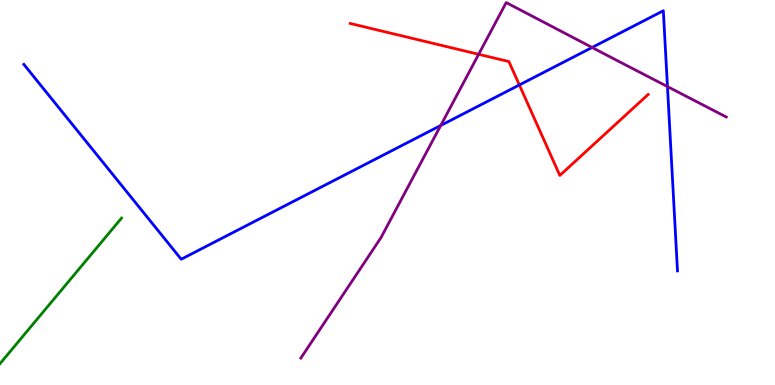[{'lines': ['blue', 'red'], 'intersections': [{'x': 6.7, 'y': 7.79}]}, {'lines': ['green', 'red'], 'intersections': []}, {'lines': ['purple', 'red'], 'intersections': [{'x': 6.18, 'y': 8.59}]}, {'lines': ['blue', 'green'], 'intersections': []}, {'lines': ['blue', 'purple'], 'intersections': [{'x': 5.69, 'y': 6.74}, {'x': 7.64, 'y': 8.77}, {'x': 8.61, 'y': 7.75}]}, {'lines': ['green', 'purple'], 'intersections': []}]